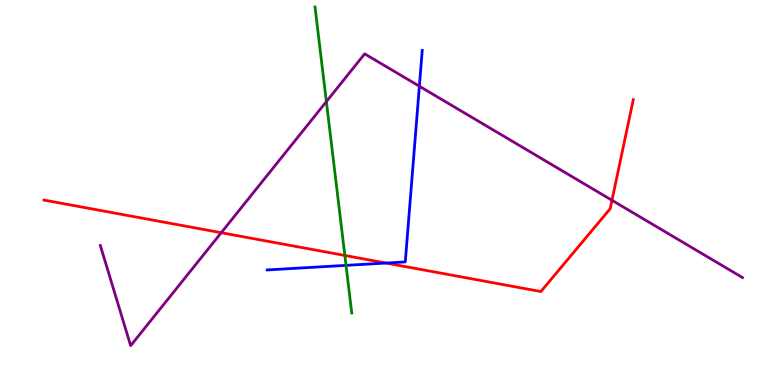[{'lines': ['blue', 'red'], 'intersections': [{'x': 4.98, 'y': 3.17}]}, {'lines': ['green', 'red'], 'intersections': [{'x': 4.45, 'y': 3.36}]}, {'lines': ['purple', 'red'], 'intersections': [{'x': 2.85, 'y': 3.96}, {'x': 7.9, 'y': 4.8}]}, {'lines': ['blue', 'green'], 'intersections': [{'x': 4.46, 'y': 3.11}]}, {'lines': ['blue', 'purple'], 'intersections': [{'x': 5.41, 'y': 7.76}]}, {'lines': ['green', 'purple'], 'intersections': [{'x': 4.21, 'y': 7.36}]}]